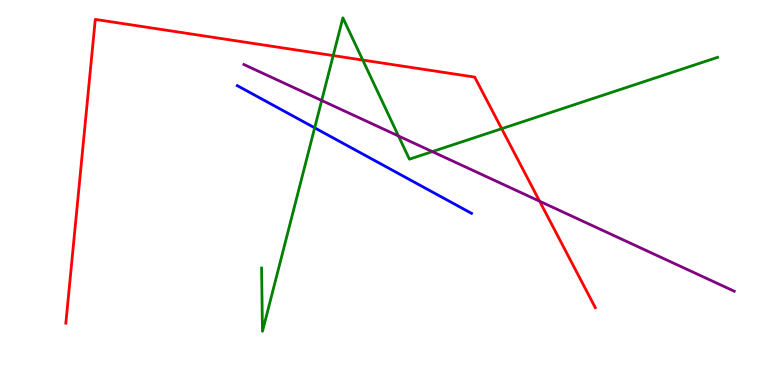[{'lines': ['blue', 'red'], 'intersections': []}, {'lines': ['green', 'red'], 'intersections': [{'x': 4.3, 'y': 8.56}, {'x': 4.68, 'y': 8.44}, {'x': 6.47, 'y': 6.66}]}, {'lines': ['purple', 'red'], 'intersections': [{'x': 6.96, 'y': 4.77}]}, {'lines': ['blue', 'green'], 'intersections': [{'x': 4.06, 'y': 6.68}]}, {'lines': ['blue', 'purple'], 'intersections': []}, {'lines': ['green', 'purple'], 'intersections': [{'x': 4.15, 'y': 7.39}, {'x': 5.14, 'y': 6.47}, {'x': 5.58, 'y': 6.06}]}]